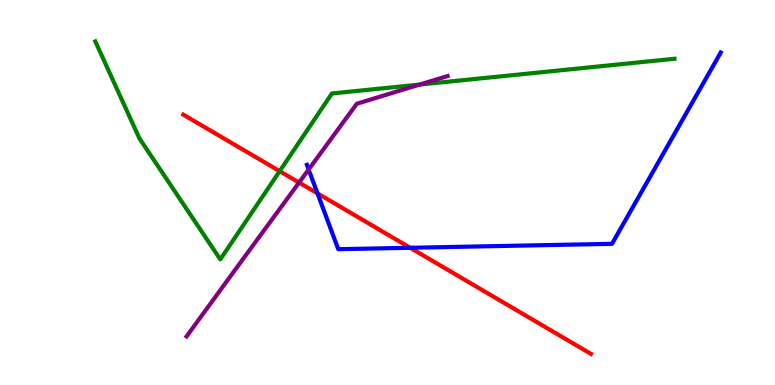[{'lines': ['blue', 'red'], 'intersections': [{'x': 4.1, 'y': 4.98}, {'x': 5.29, 'y': 3.56}]}, {'lines': ['green', 'red'], 'intersections': [{'x': 3.61, 'y': 5.55}]}, {'lines': ['purple', 'red'], 'intersections': [{'x': 3.86, 'y': 5.26}]}, {'lines': ['blue', 'green'], 'intersections': []}, {'lines': ['blue', 'purple'], 'intersections': [{'x': 3.98, 'y': 5.6}]}, {'lines': ['green', 'purple'], 'intersections': [{'x': 5.41, 'y': 7.8}]}]